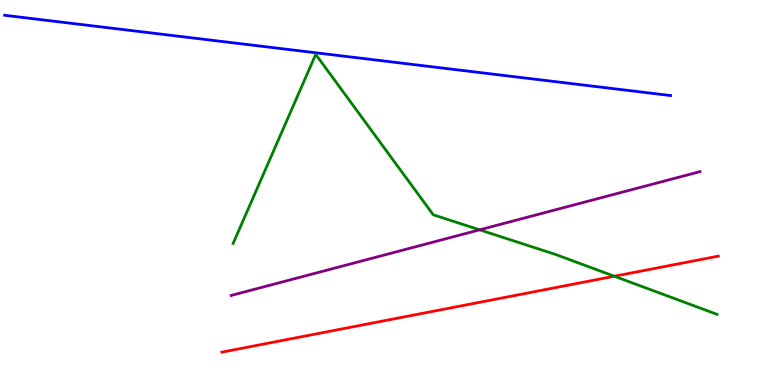[{'lines': ['blue', 'red'], 'intersections': []}, {'lines': ['green', 'red'], 'intersections': [{'x': 7.93, 'y': 2.82}]}, {'lines': ['purple', 'red'], 'intersections': []}, {'lines': ['blue', 'green'], 'intersections': []}, {'lines': ['blue', 'purple'], 'intersections': []}, {'lines': ['green', 'purple'], 'intersections': [{'x': 6.19, 'y': 4.03}]}]